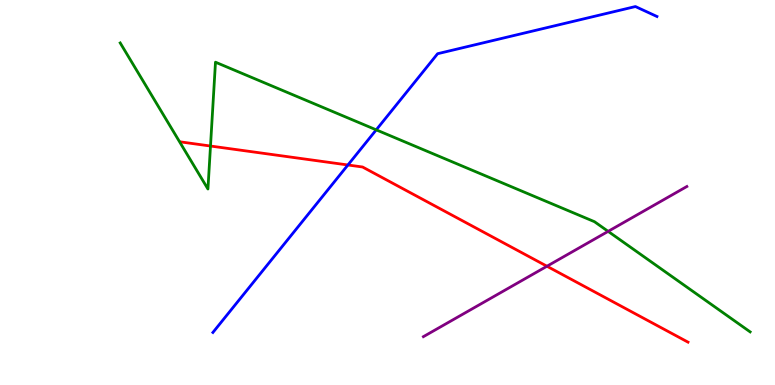[{'lines': ['blue', 'red'], 'intersections': [{'x': 4.49, 'y': 5.71}]}, {'lines': ['green', 'red'], 'intersections': [{'x': 2.72, 'y': 6.21}]}, {'lines': ['purple', 'red'], 'intersections': [{'x': 7.06, 'y': 3.08}]}, {'lines': ['blue', 'green'], 'intersections': [{'x': 4.85, 'y': 6.63}]}, {'lines': ['blue', 'purple'], 'intersections': []}, {'lines': ['green', 'purple'], 'intersections': [{'x': 7.85, 'y': 3.99}]}]